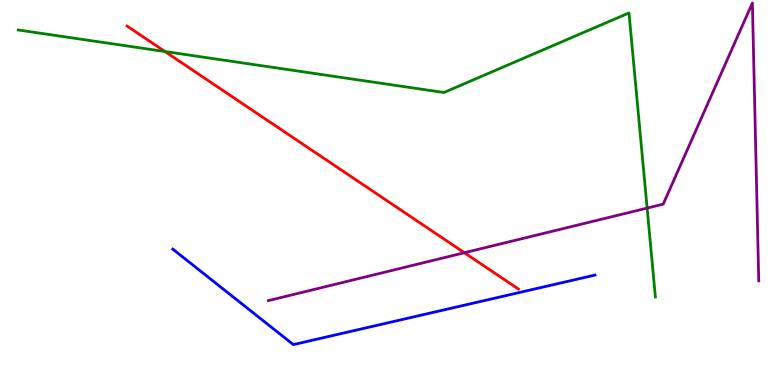[{'lines': ['blue', 'red'], 'intersections': []}, {'lines': ['green', 'red'], 'intersections': [{'x': 2.13, 'y': 8.66}]}, {'lines': ['purple', 'red'], 'intersections': [{'x': 5.99, 'y': 3.44}]}, {'lines': ['blue', 'green'], 'intersections': []}, {'lines': ['blue', 'purple'], 'intersections': []}, {'lines': ['green', 'purple'], 'intersections': [{'x': 8.35, 'y': 4.59}]}]